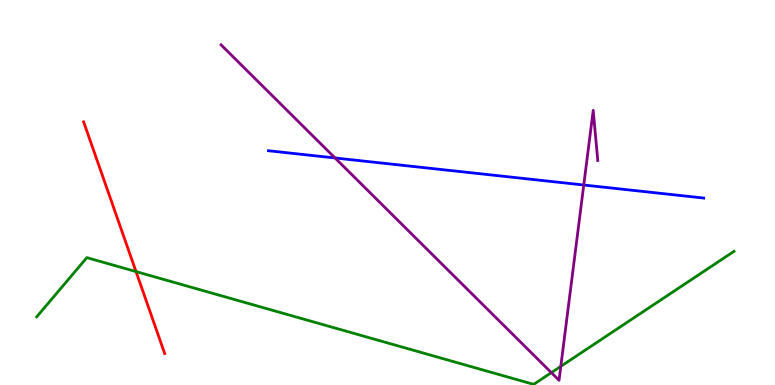[{'lines': ['blue', 'red'], 'intersections': []}, {'lines': ['green', 'red'], 'intersections': [{'x': 1.76, 'y': 2.95}]}, {'lines': ['purple', 'red'], 'intersections': []}, {'lines': ['blue', 'green'], 'intersections': []}, {'lines': ['blue', 'purple'], 'intersections': [{'x': 4.32, 'y': 5.9}, {'x': 7.53, 'y': 5.19}]}, {'lines': ['green', 'purple'], 'intersections': [{'x': 7.11, 'y': 0.321}, {'x': 7.24, 'y': 0.484}]}]